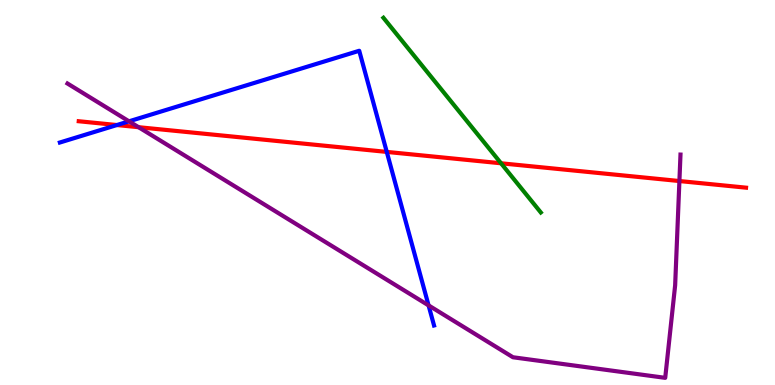[{'lines': ['blue', 'red'], 'intersections': [{'x': 1.51, 'y': 6.75}, {'x': 4.99, 'y': 6.05}]}, {'lines': ['green', 'red'], 'intersections': [{'x': 6.47, 'y': 5.76}]}, {'lines': ['purple', 'red'], 'intersections': [{'x': 1.79, 'y': 6.7}, {'x': 8.77, 'y': 5.3}]}, {'lines': ['blue', 'green'], 'intersections': []}, {'lines': ['blue', 'purple'], 'intersections': [{'x': 1.66, 'y': 6.85}, {'x': 5.53, 'y': 2.07}]}, {'lines': ['green', 'purple'], 'intersections': []}]